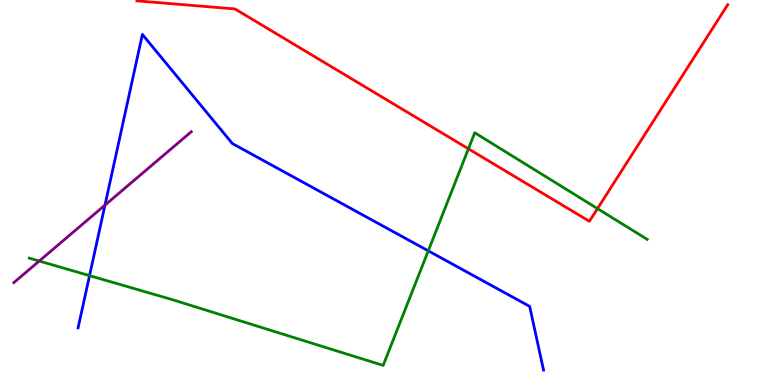[{'lines': ['blue', 'red'], 'intersections': []}, {'lines': ['green', 'red'], 'intersections': [{'x': 6.04, 'y': 6.13}, {'x': 7.71, 'y': 4.58}]}, {'lines': ['purple', 'red'], 'intersections': []}, {'lines': ['blue', 'green'], 'intersections': [{'x': 1.16, 'y': 2.84}, {'x': 5.53, 'y': 3.48}]}, {'lines': ['blue', 'purple'], 'intersections': [{'x': 1.35, 'y': 4.67}]}, {'lines': ['green', 'purple'], 'intersections': [{'x': 0.506, 'y': 3.22}]}]